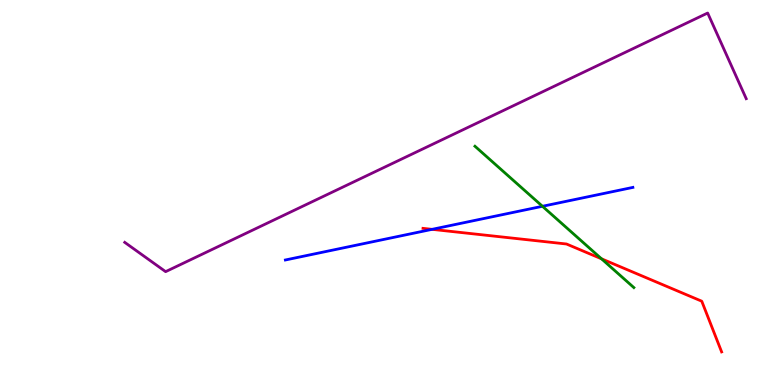[{'lines': ['blue', 'red'], 'intersections': [{'x': 5.58, 'y': 4.04}]}, {'lines': ['green', 'red'], 'intersections': [{'x': 7.76, 'y': 3.28}]}, {'lines': ['purple', 'red'], 'intersections': []}, {'lines': ['blue', 'green'], 'intersections': [{'x': 7.0, 'y': 4.64}]}, {'lines': ['blue', 'purple'], 'intersections': []}, {'lines': ['green', 'purple'], 'intersections': []}]